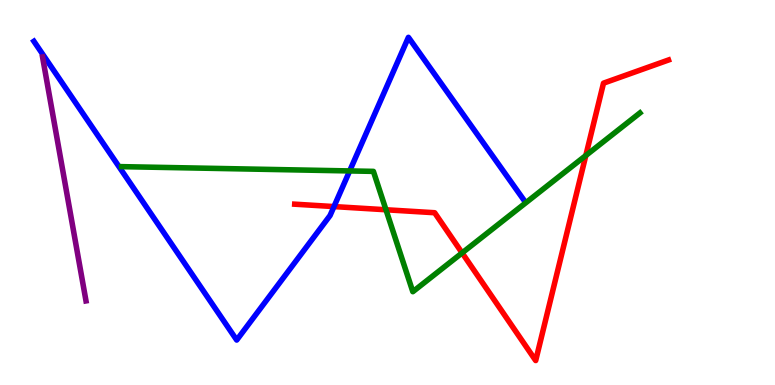[{'lines': ['blue', 'red'], 'intersections': [{'x': 4.31, 'y': 4.63}]}, {'lines': ['green', 'red'], 'intersections': [{'x': 4.98, 'y': 4.55}, {'x': 5.96, 'y': 3.43}, {'x': 7.56, 'y': 5.96}]}, {'lines': ['purple', 'red'], 'intersections': []}, {'lines': ['blue', 'green'], 'intersections': [{'x': 4.51, 'y': 5.56}]}, {'lines': ['blue', 'purple'], 'intersections': []}, {'lines': ['green', 'purple'], 'intersections': []}]